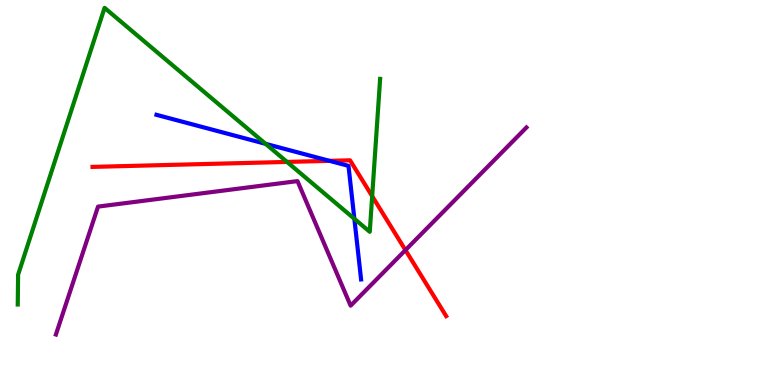[{'lines': ['blue', 'red'], 'intersections': [{'x': 4.25, 'y': 5.82}]}, {'lines': ['green', 'red'], 'intersections': [{'x': 3.7, 'y': 5.79}, {'x': 4.8, 'y': 4.9}]}, {'lines': ['purple', 'red'], 'intersections': [{'x': 5.23, 'y': 3.5}]}, {'lines': ['blue', 'green'], 'intersections': [{'x': 3.43, 'y': 6.26}, {'x': 4.57, 'y': 4.32}]}, {'lines': ['blue', 'purple'], 'intersections': []}, {'lines': ['green', 'purple'], 'intersections': []}]